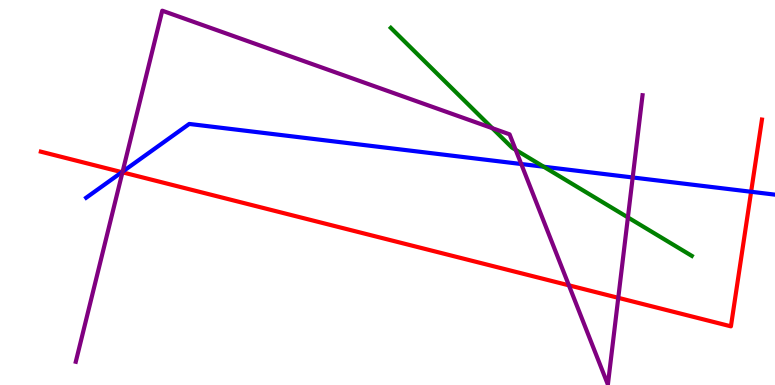[{'lines': ['blue', 'red'], 'intersections': [{'x': 1.57, 'y': 5.53}, {'x': 9.69, 'y': 5.02}]}, {'lines': ['green', 'red'], 'intersections': []}, {'lines': ['purple', 'red'], 'intersections': [{'x': 1.58, 'y': 5.52}, {'x': 7.34, 'y': 2.59}, {'x': 7.98, 'y': 2.26}]}, {'lines': ['blue', 'green'], 'intersections': [{'x': 7.02, 'y': 5.67}]}, {'lines': ['blue', 'purple'], 'intersections': [{'x': 1.58, 'y': 5.54}, {'x': 6.73, 'y': 5.74}, {'x': 8.16, 'y': 5.39}]}, {'lines': ['green', 'purple'], 'intersections': [{'x': 6.35, 'y': 6.67}, {'x': 6.65, 'y': 6.11}, {'x': 8.1, 'y': 4.35}]}]